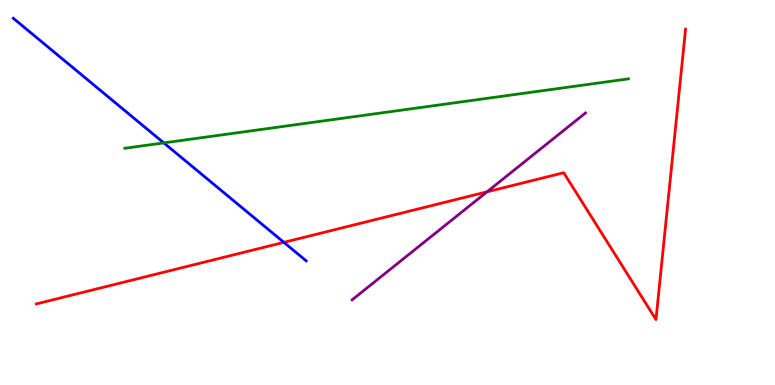[{'lines': ['blue', 'red'], 'intersections': [{'x': 3.66, 'y': 3.71}]}, {'lines': ['green', 'red'], 'intersections': []}, {'lines': ['purple', 'red'], 'intersections': [{'x': 6.28, 'y': 5.02}]}, {'lines': ['blue', 'green'], 'intersections': [{'x': 2.11, 'y': 6.29}]}, {'lines': ['blue', 'purple'], 'intersections': []}, {'lines': ['green', 'purple'], 'intersections': []}]